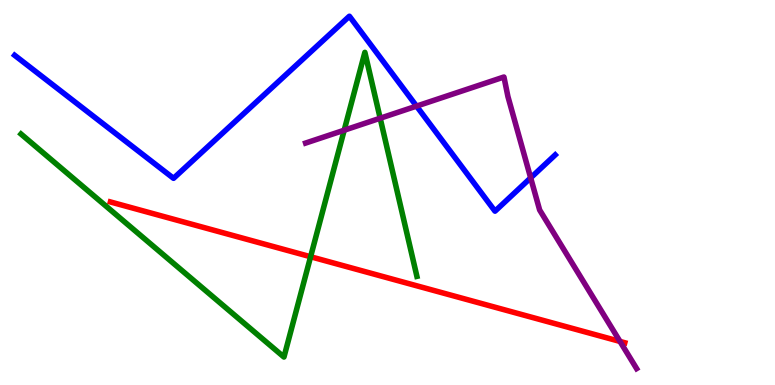[{'lines': ['blue', 'red'], 'intersections': []}, {'lines': ['green', 'red'], 'intersections': [{'x': 4.01, 'y': 3.33}]}, {'lines': ['purple', 'red'], 'intersections': [{'x': 8.0, 'y': 1.13}]}, {'lines': ['blue', 'green'], 'intersections': []}, {'lines': ['blue', 'purple'], 'intersections': [{'x': 5.37, 'y': 7.24}, {'x': 6.85, 'y': 5.38}]}, {'lines': ['green', 'purple'], 'intersections': [{'x': 4.44, 'y': 6.62}, {'x': 4.91, 'y': 6.93}]}]